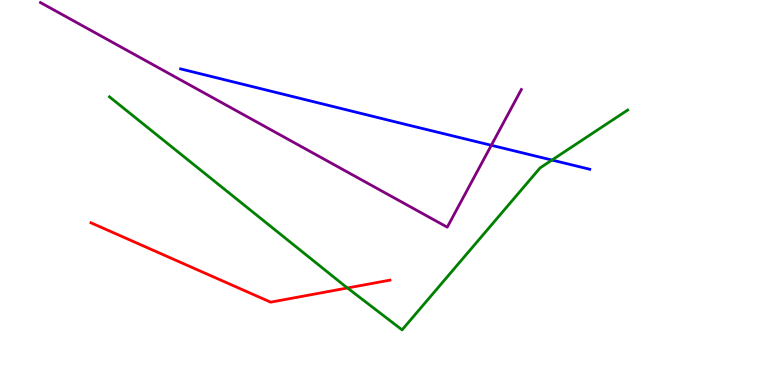[{'lines': ['blue', 'red'], 'intersections': []}, {'lines': ['green', 'red'], 'intersections': [{'x': 4.48, 'y': 2.52}]}, {'lines': ['purple', 'red'], 'intersections': []}, {'lines': ['blue', 'green'], 'intersections': [{'x': 7.12, 'y': 5.84}]}, {'lines': ['blue', 'purple'], 'intersections': [{'x': 6.34, 'y': 6.23}]}, {'lines': ['green', 'purple'], 'intersections': []}]